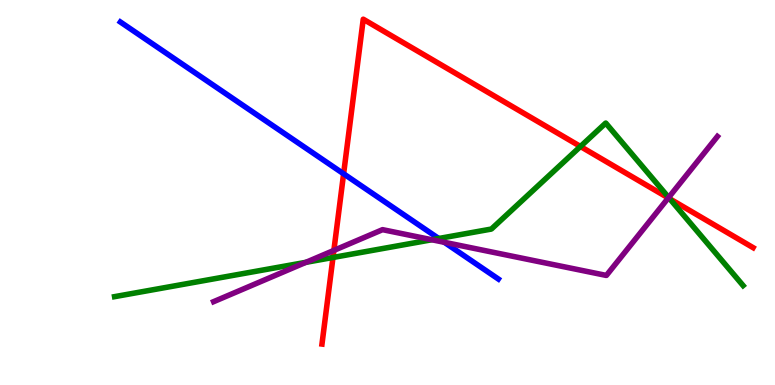[{'lines': ['blue', 'red'], 'intersections': [{'x': 4.43, 'y': 5.49}]}, {'lines': ['green', 'red'], 'intersections': [{'x': 4.3, 'y': 3.31}, {'x': 7.49, 'y': 6.2}, {'x': 8.64, 'y': 4.84}]}, {'lines': ['purple', 'red'], 'intersections': [{'x': 4.31, 'y': 3.5}, {'x': 8.62, 'y': 4.86}]}, {'lines': ['blue', 'green'], 'intersections': [{'x': 5.66, 'y': 3.81}]}, {'lines': ['blue', 'purple'], 'intersections': [{'x': 5.73, 'y': 3.71}]}, {'lines': ['green', 'purple'], 'intersections': [{'x': 3.95, 'y': 3.19}, {'x': 5.57, 'y': 3.77}, {'x': 8.63, 'y': 4.87}]}]